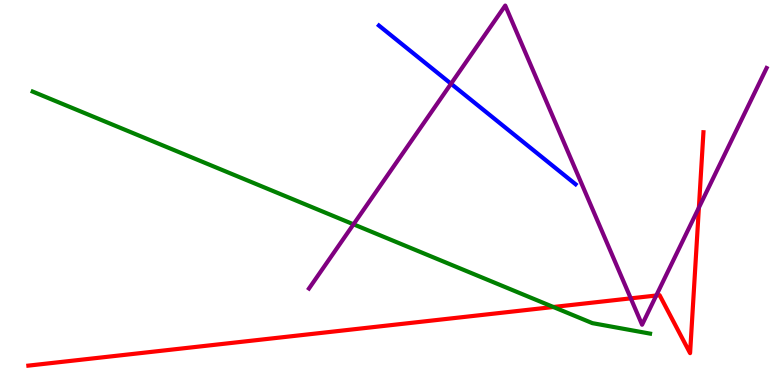[{'lines': ['blue', 'red'], 'intersections': []}, {'lines': ['green', 'red'], 'intersections': [{'x': 7.14, 'y': 2.03}]}, {'lines': ['purple', 'red'], 'intersections': [{'x': 8.14, 'y': 2.25}, {'x': 8.47, 'y': 2.32}, {'x': 9.02, 'y': 4.61}]}, {'lines': ['blue', 'green'], 'intersections': []}, {'lines': ['blue', 'purple'], 'intersections': [{'x': 5.82, 'y': 7.83}]}, {'lines': ['green', 'purple'], 'intersections': [{'x': 4.56, 'y': 4.17}]}]